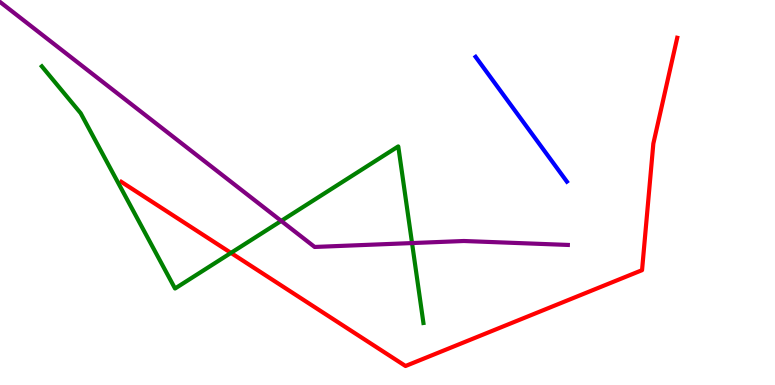[{'lines': ['blue', 'red'], 'intersections': []}, {'lines': ['green', 'red'], 'intersections': [{'x': 2.98, 'y': 3.43}]}, {'lines': ['purple', 'red'], 'intersections': []}, {'lines': ['blue', 'green'], 'intersections': []}, {'lines': ['blue', 'purple'], 'intersections': []}, {'lines': ['green', 'purple'], 'intersections': [{'x': 3.63, 'y': 4.26}, {'x': 5.32, 'y': 3.69}]}]